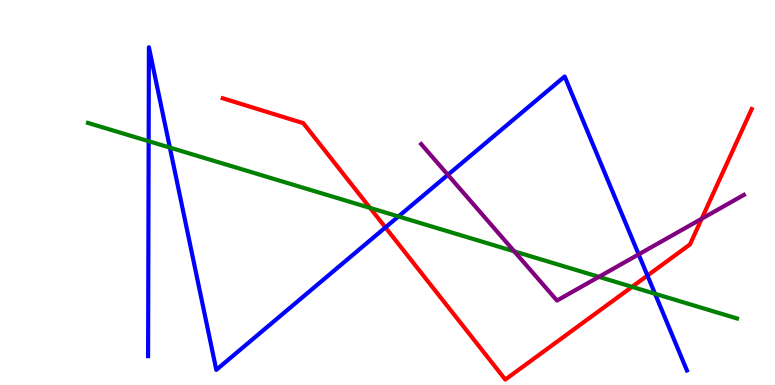[{'lines': ['blue', 'red'], 'intersections': [{'x': 4.97, 'y': 4.09}, {'x': 8.35, 'y': 2.84}]}, {'lines': ['green', 'red'], 'intersections': [{'x': 4.77, 'y': 4.6}, {'x': 8.16, 'y': 2.55}]}, {'lines': ['purple', 'red'], 'intersections': [{'x': 9.05, 'y': 4.32}]}, {'lines': ['blue', 'green'], 'intersections': [{'x': 1.92, 'y': 6.33}, {'x': 2.19, 'y': 6.17}, {'x': 5.14, 'y': 4.38}, {'x': 8.45, 'y': 2.37}]}, {'lines': ['blue', 'purple'], 'intersections': [{'x': 5.78, 'y': 5.46}, {'x': 8.24, 'y': 3.39}]}, {'lines': ['green', 'purple'], 'intersections': [{'x': 6.64, 'y': 3.47}, {'x': 7.73, 'y': 2.81}]}]